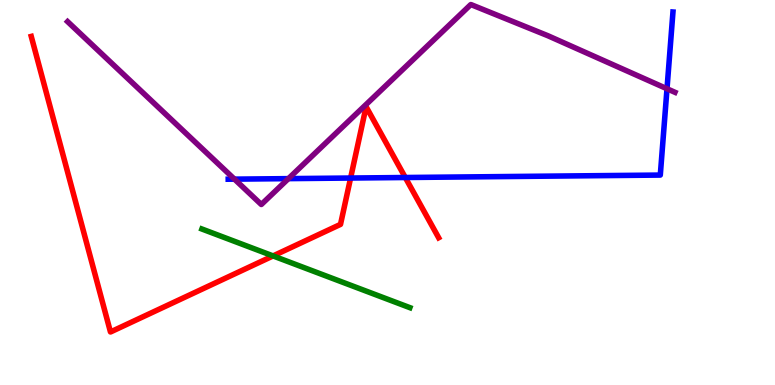[{'lines': ['blue', 'red'], 'intersections': [{'x': 4.52, 'y': 5.38}, {'x': 5.23, 'y': 5.39}]}, {'lines': ['green', 'red'], 'intersections': [{'x': 3.52, 'y': 3.35}]}, {'lines': ['purple', 'red'], 'intersections': []}, {'lines': ['blue', 'green'], 'intersections': []}, {'lines': ['blue', 'purple'], 'intersections': [{'x': 3.03, 'y': 5.35}, {'x': 3.72, 'y': 5.36}, {'x': 8.61, 'y': 7.69}]}, {'lines': ['green', 'purple'], 'intersections': []}]